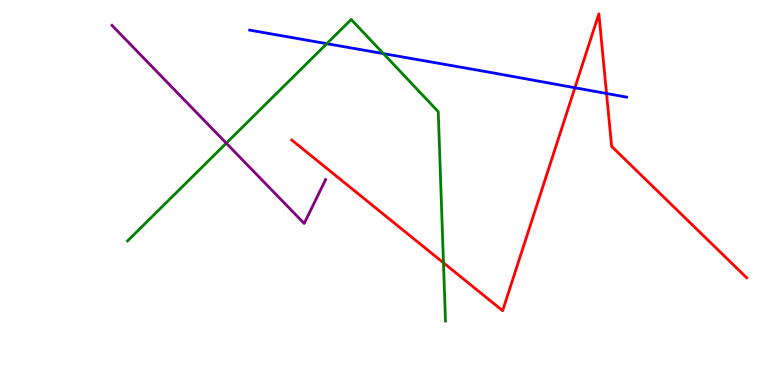[{'lines': ['blue', 'red'], 'intersections': [{'x': 7.42, 'y': 7.72}, {'x': 7.83, 'y': 7.57}]}, {'lines': ['green', 'red'], 'intersections': [{'x': 5.72, 'y': 3.17}]}, {'lines': ['purple', 'red'], 'intersections': []}, {'lines': ['blue', 'green'], 'intersections': [{'x': 4.22, 'y': 8.87}, {'x': 4.95, 'y': 8.61}]}, {'lines': ['blue', 'purple'], 'intersections': []}, {'lines': ['green', 'purple'], 'intersections': [{'x': 2.92, 'y': 6.28}]}]